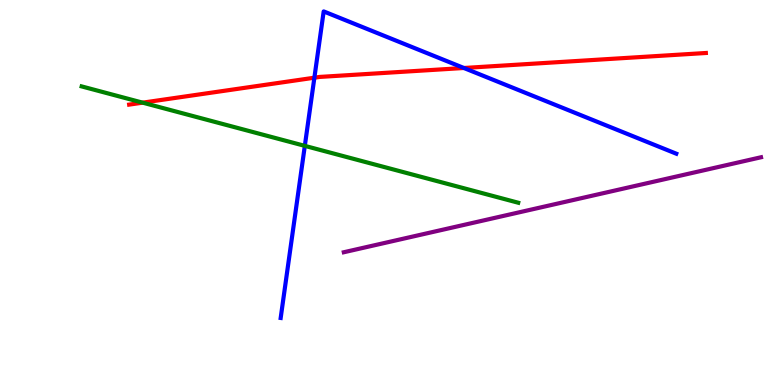[{'lines': ['blue', 'red'], 'intersections': [{'x': 4.06, 'y': 7.98}, {'x': 5.99, 'y': 8.23}]}, {'lines': ['green', 'red'], 'intersections': [{'x': 1.84, 'y': 7.33}]}, {'lines': ['purple', 'red'], 'intersections': []}, {'lines': ['blue', 'green'], 'intersections': [{'x': 3.93, 'y': 6.21}]}, {'lines': ['blue', 'purple'], 'intersections': []}, {'lines': ['green', 'purple'], 'intersections': []}]